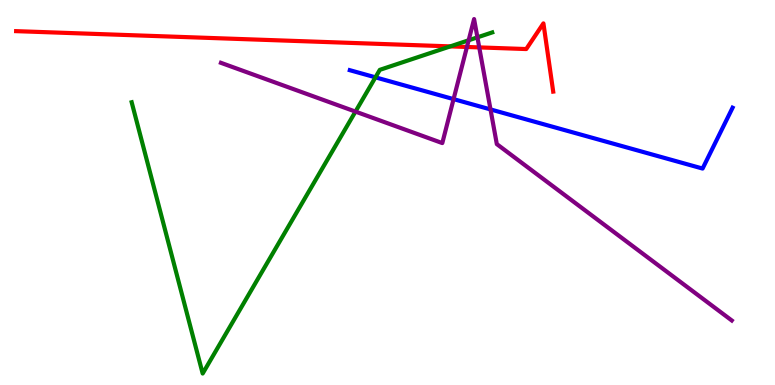[{'lines': ['blue', 'red'], 'intersections': []}, {'lines': ['green', 'red'], 'intersections': [{'x': 5.81, 'y': 8.8}]}, {'lines': ['purple', 'red'], 'intersections': [{'x': 6.03, 'y': 8.78}, {'x': 6.18, 'y': 8.77}]}, {'lines': ['blue', 'green'], 'intersections': [{'x': 4.84, 'y': 7.99}]}, {'lines': ['blue', 'purple'], 'intersections': [{'x': 5.85, 'y': 7.43}, {'x': 6.33, 'y': 7.16}]}, {'lines': ['green', 'purple'], 'intersections': [{'x': 4.59, 'y': 7.1}, {'x': 6.05, 'y': 8.95}, {'x': 6.16, 'y': 9.03}]}]